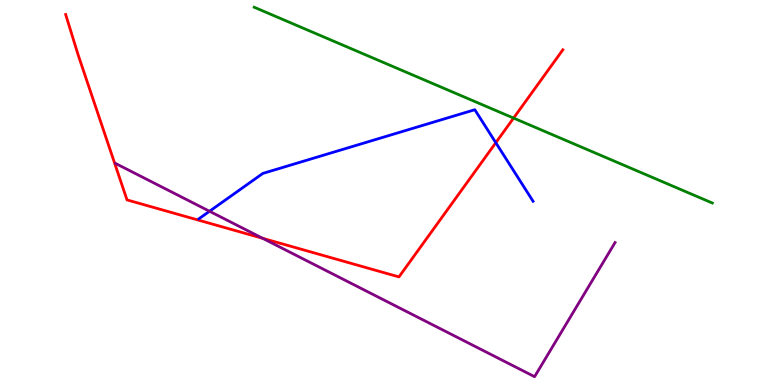[{'lines': ['blue', 'red'], 'intersections': [{'x': 6.4, 'y': 6.29}]}, {'lines': ['green', 'red'], 'intersections': [{'x': 6.63, 'y': 6.93}]}, {'lines': ['purple', 'red'], 'intersections': [{'x': 3.39, 'y': 3.81}]}, {'lines': ['blue', 'green'], 'intersections': []}, {'lines': ['blue', 'purple'], 'intersections': [{'x': 2.7, 'y': 4.51}]}, {'lines': ['green', 'purple'], 'intersections': []}]